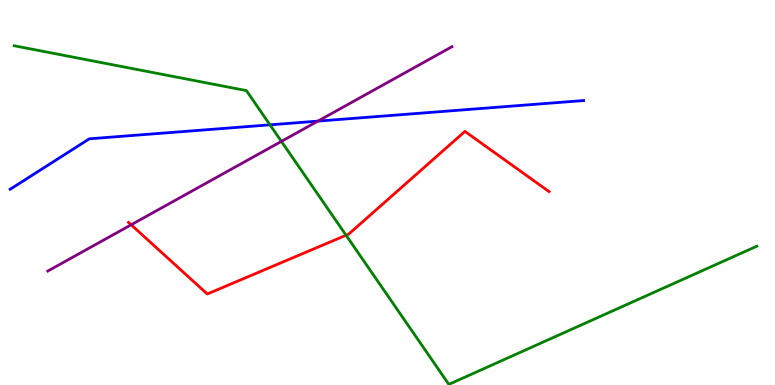[{'lines': ['blue', 'red'], 'intersections': []}, {'lines': ['green', 'red'], 'intersections': [{'x': 4.47, 'y': 3.89}]}, {'lines': ['purple', 'red'], 'intersections': [{'x': 1.69, 'y': 4.16}]}, {'lines': ['blue', 'green'], 'intersections': [{'x': 3.48, 'y': 6.76}]}, {'lines': ['blue', 'purple'], 'intersections': [{'x': 4.1, 'y': 6.85}]}, {'lines': ['green', 'purple'], 'intersections': [{'x': 3.63, 'y': 6.33}]}]